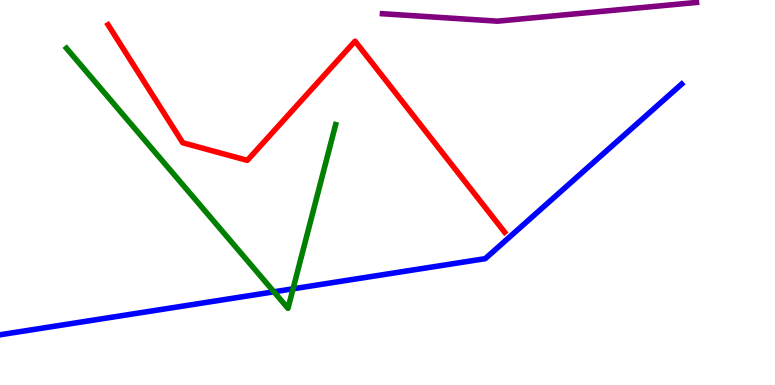[{'lines': ['blue', 'red'], 'intersections': []}, {'lines': ['green', 'red'], 'intersections': []}, {'lines': ['purple', 'red'], 'intersections': []}, {'lines': ['blue', 'green'], 'intersections': [{'x': 3.53, 'y': 2.42}, {'x': 3.78, 'y': 2.5}]}, {'lines': ['blue', 'purple'], 'intersections': []}, {'lines': ['green', 'purple'], 'intersections': []}]